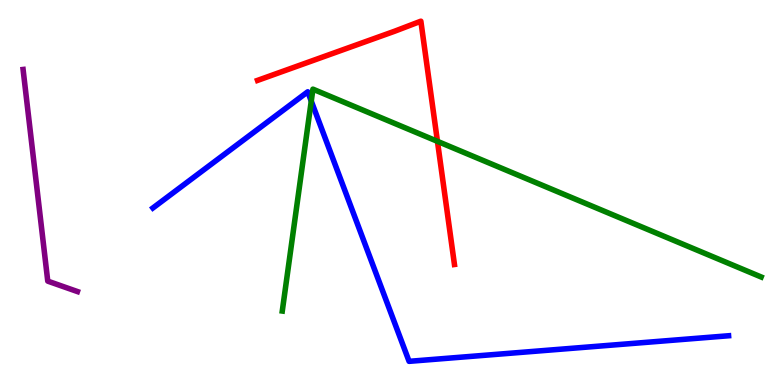[{'lines': ['blue', 'red'], 'intersections': []}, {'lines': ['green', 'red'], 'intersections': [{'x': 5.64, 'y': 6.33}]}, {'lines': ['purple', 'red'], 'intersections': []}, {'lines': ['blue', 'green'], 'intersections': [{'x': 4.02, 'y': 7.37}]}, {'lines': ['blue', 'purple'], 'intersections': []}, {'lines': ['green', 'purple'], 'intersections': []}]